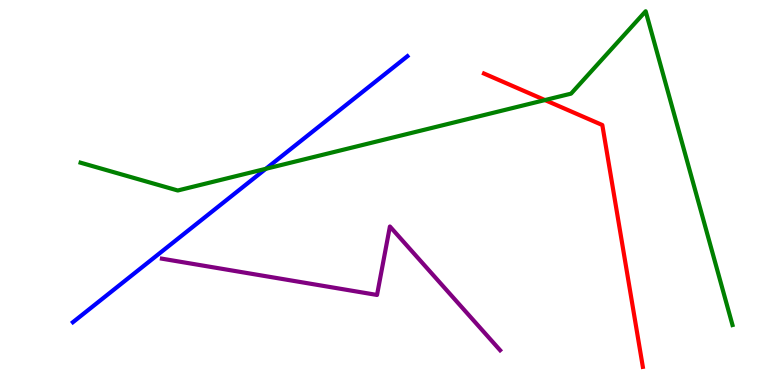[{'lines': ['blue', 'red'], 'intersections': []}, {'lines': ['green', 'red'], 'intersections': [{'x': 7.03, 'y': 7.4}]}, {'lines': ['purple', 'red'], 'intersections': []}, {'lines': ['blue', 'green'], 'intersections': [{'x': 3.43, 'y': 5.62}]}, {'lines': ['blue', 'purple'], 'intersections': []}, {'lines': ['green', 'purple'], 'intersections': []}]